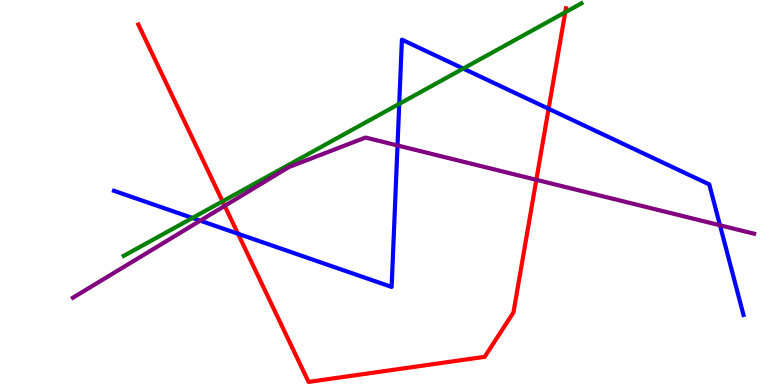[{'lines': ['blue', 'red'], 'intersections': [{'x': 3.07, 'y': 3.93}, {'x': 7.08, 'y': 7.18}]}, {'lines': ['green', 'red'], 'intersections': [{'x': 2.87, 'y': 4.77}, {'x': 7.29, 'y': 9.68}]}, {'lines': ['purple', 'red'], 'intersections': [{'x': 2.9, 'y': 4.65}, {'x': 6.92, 'y': 5.33}]}, {'lines': ['blue', 'green'], 'intersections': [{'x': 2.48, 'y': 4.34}, {'x': 5.15, 'y': 7.3}, {'x': 5.98, 'y': 8.22}]}, {'lines': ['blue', 'purple'], 'intersections': [{'x': 2.58, 'y': 4.27}, {'x': 5.13, 'y': 6.22}, {'x': 9.29, 'y': 4.15}]}, {'lines': ['green', 'purple'], 'intersections': []}]